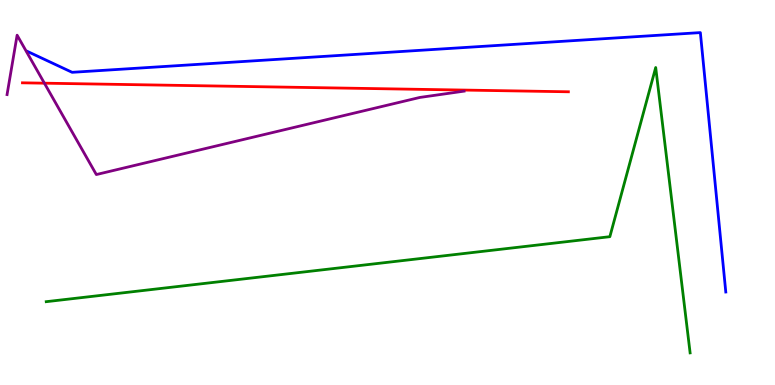[{'lines': ['blue', 'red'], 'intersections': []}, {'lines': ['green', 'red'], 'intersections': []}, {'lines': ['purple', 'red'], 'intersections': [{'x': 0.573, 'y': 7.84}]}, {'lines': ['blue', 'green'], 'intersections': []}, {'lines': ['blue', 'purple'], 'intersections': []}, {'lines': ['green', 'purple'], 'intersections': []}]